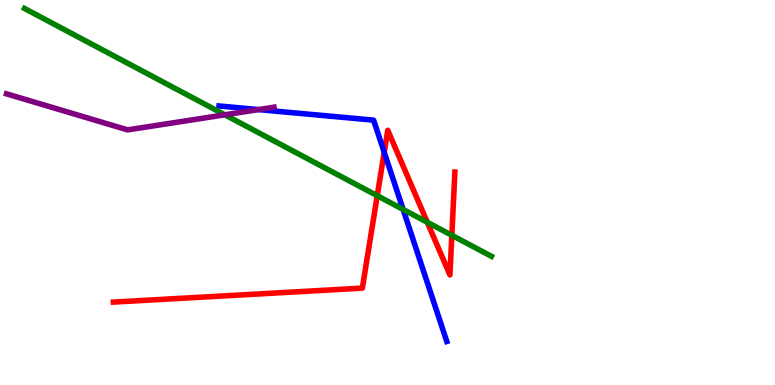[{'lines': ['blue', 'red'], 'intersections': [{'x': 4.96, 'y': 6.04}]}, {'lines': ['green', 'red'], 'intersections': [{'x': 4.87, 'y': 4.92}, {'x': 5.51, 'y': 4.23}, {'x': 5.83, 'y': 3.89}]}, {'lines': ['purple', 'red'], 'intersections': []}, {'lines': ['blue', 'green'], 'intersections': [{'x': 5.2, 'y': 4.56}]}, {'lines': ['blue', 'purple'], 'intersections': [{'x': 3.34, 'y': 7.15}]}, {'lines': ['green', 'purple'], 'intersections': [{'x': 2.9, 'y': 7.02}]}]